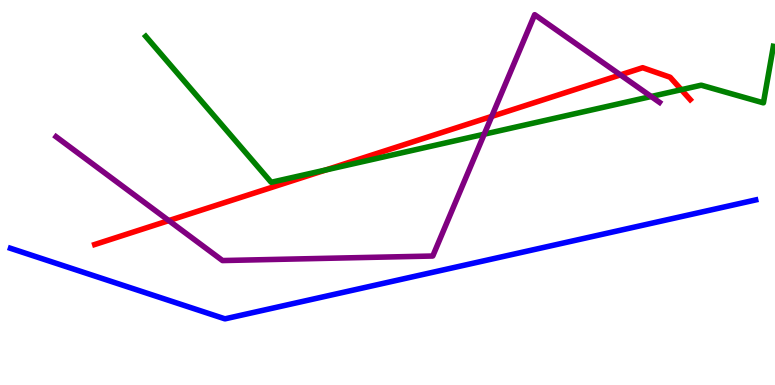[{'lines': ['blue', 'red'], 'intersections': []}, {'lines': ['green', 'red'], 'intersections': [{'x': 4.2, 'y': 5.58}, {'x': 8.79, 'y': 7.67}]}, {'lines': ['purple', 'red'], 'intersections': [{'x': 2.18, 'y': 4.27}, {'x': 6.34, 'y': 6.98}, {'x': 8.01, 'y': 8.05}]}, {'lines': ['blue', 'green'], 'intersections': []}, {'lines': ['blue', 'purple'], 'intersections': []}, {'lines': ['green', 'purple'], 'intersections': [{'x': 6.25, 'y': 6.51}, {'x': 8.4, 'y': 7.49}]}]